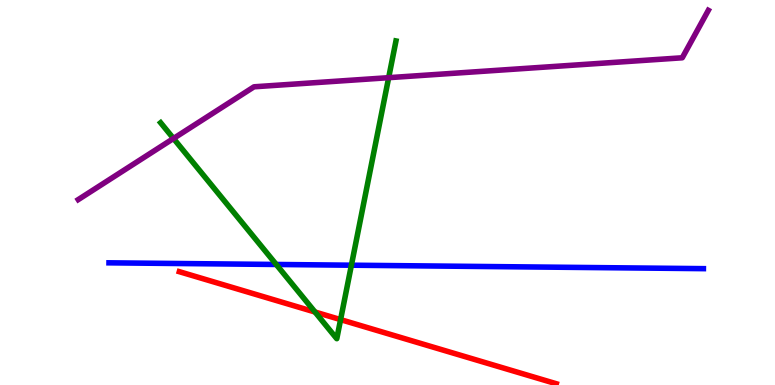[{'lines': ['blue', 'red'], 'intersections': []}, {'lines': ['green', 'red'], 'intersections': [{'x': 4.06, 'y': 1.9}, {'x': 4.39, 'y': 1.7}]}, {'lines': ['purple', 'red'], 'intersections': []}, {'lines': ['blue', 'green'], 'intersections': [{'x': 3.56, 'y': 3.13}, {'x': 4.53, 'y': 3.11}]}, {'lines': ['blue', 'purple'], 'intersections': []}, {'lines': ['green', 'purple'], 'intersections': [{'x': 2.24, 'y': 6.4}, {'x': 5.02, 'y': 7.98}]}]